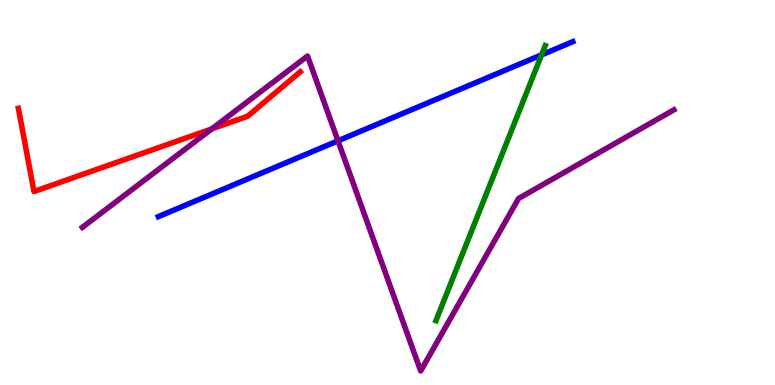[{'lines': ['blue', 'red'], 'intersections': []}, {'lines': ['green', 'red'], 'intersections': []}, {'lines': ['purple', 'red'], 'intersections': [{'x': 2.73, 'y': 6.65}]}, {'lines': ['blue', 'green'], 'intersections': [{'x': 6.99, 'y': 8.58}]}, {'lines': ['blue', 'purple'], 'intersections': [{'x': 4.36, 'y': 6.34}]}, {'lines': ['green', 'purple'], 'intersections': []}]